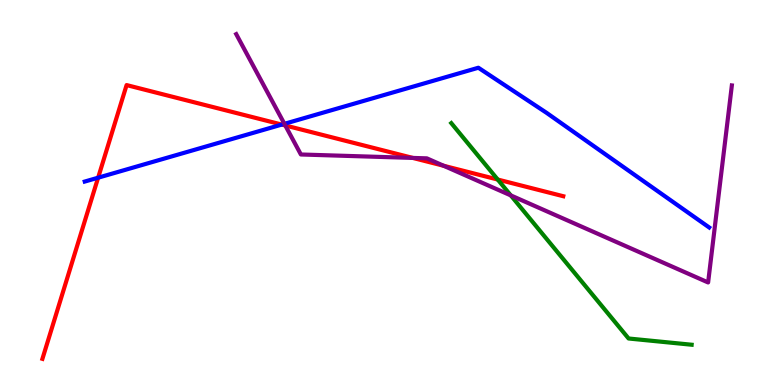[{'lines': ['blue', 'red'], 'intersections': [{'x': 1.27, 'y': 5.38}, {'x': 3.64, 'y': 6.76}]}, {'lines': ['green', 'red'], 'intersections': [{'x': 6.42, 'y': 5.34}]}, {'lines': ['purple', 'red'], 'intersections': [{'x': 3.68, 'y': 6.74}, {'x': 5.33, 'y': 5.9}, {'x': 5.72, 'y': 5.69}]}, {'lines': ['blue', 'green'], 'intersections': []}, {'lines': ['blue', 'purple'], 'intersections': [{'x': 3.67, 'y': 6.78}]}, {'lines': ['green', 'purple'], 'intersections': [{'x': 6.59, 'y': 4.92}]}]